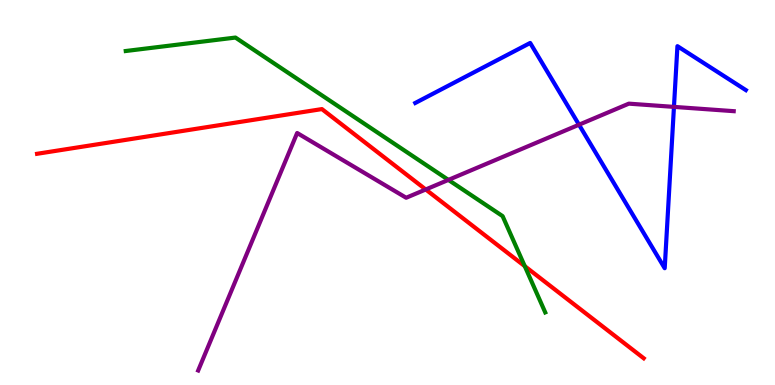[{'lines': ['blue', 'red'], 'intersections': []}, {'lines': ['green', 'red'], 'intersections': [{'x': 6.77, 'y': 3.09}]}, {'lines': ['purple', 'red'], 'intersections': [{'x': 5.49, 'y': 5.08}]}, {'lines': ['blue', 'green'], 'intersections': []}, {'lines': ['blue', 'purple'], 'intersections': [{'x': 7.47, 'y': 6.76}, {'x': 8.7, 'y': 7.22}]}, {'lines': ['green', 'purple'], 'intersections': [{'x': 5.79, 'y': 5.33}]}]